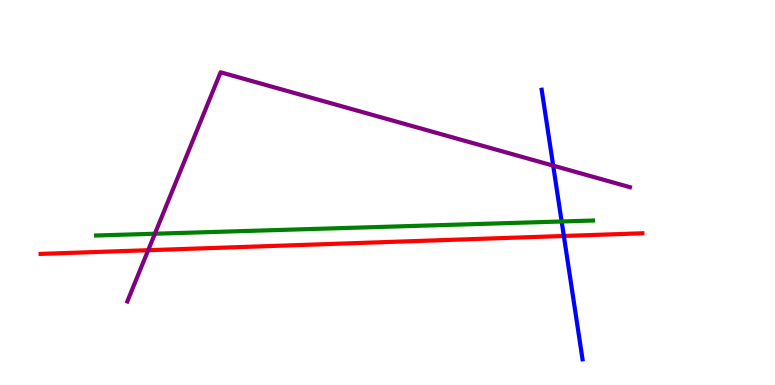[{'lines': ['blue', 'red'], 'intersections': [{'x': 7.28, 'y': 3.87}]}, {'lines': ['green', 'red'], 'intersections': []}, {'lines': ['purple', 'red'], 'intersections': [{'x': 1.91, 'y': 3.5}]}, {'lines': ['blue', 'green'], 'intersections': [{'x': 7.25, 'y': 4.25}]}, {'lines': ['blue', 'purple'], 'intersections': [{'x': 7.14, 'y': 5.7}]}, {'lines': ['green', 'purple'], 'intersections': [{'x': 2.0, 'y': 3.93}]}]